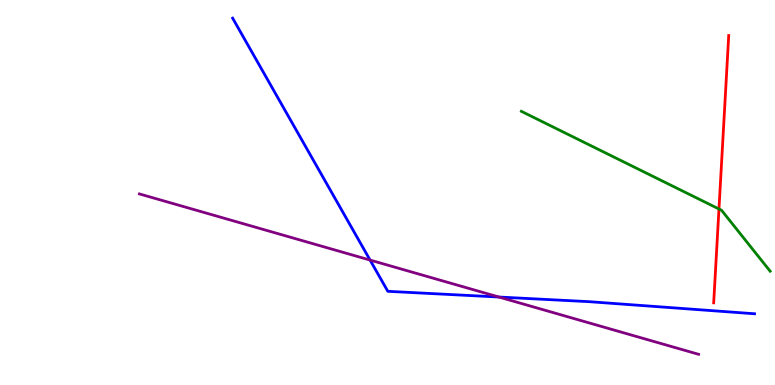[{'lines': ['blue', 'red'], 'intersections': []}, {'lines': ['green', 'red'], 'intersections': [{'x': 9.28, 'y': 4.57}]}, {'lines': ['purple', 'red'], 'intersections': []}, {'lines': ['blue', 'green'], 'intersections': []}, {'lines': ['blue', 'purple'], 'intersections': [{'x': 4.78, 'y': 3.24}, {'x': 6.44, 'y': 2.28}]}, {'lines': ['green', 'purple'], 'intersections': []}]